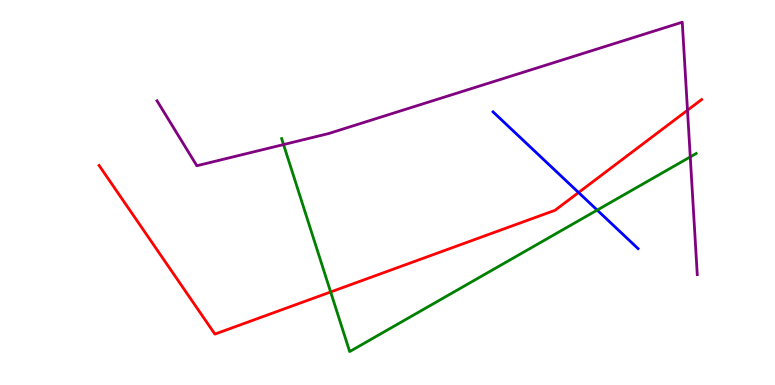[{'lines': ['blue', 'red'], 'intersections': [{'x': 7.47, 'y': 5.0}]}, {'lines': ['green', 'red'], 'intersections': [{'x': 4.27, 'y': 2.42}]}, {'lines': ['purple', 'red'], 'intersections': [{'x': 8.87, 'y': 7.14}]}, {'lines': ['blue', 'green'], 'intersections': [{'x': 7.71, 'y': 4.54}]}, {'lines': ['blue', 'purple'], 'intersections': []}, {'lines': ['green', 'purple'], 'intersections': [{'x': 3.66, 'y': 6.24}, {'x': 8.91, 'y': 5.92}]}]